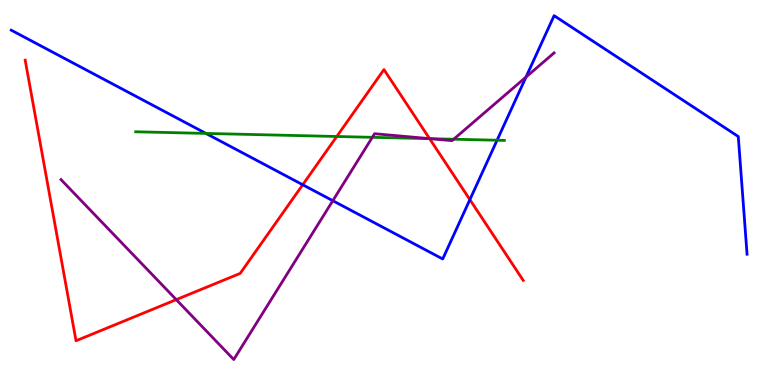[{'lines': ['blue', 'red'], 'intersections': [{'x': 3.91, 'y': 5.2}, {'x': 6.06, 'y': 4.81}]}, {'lines': ['green', 'red'], 'intersections': [{'x': 4.35, 'y': 6.45}, {'x': 5.54, 'y': 6.4}]}, {'lines': ['purple', 'red'], 'intersections': [{'x': 2.27, 'y': 2.22}, {'x': 5.54, 'y': 6.4}]}, {'lines': ['blue', 'green'], 'intersections': [{'x': 2.66, 'y': 6.53}, {'x': 6.41, 'y': 6.36}]}, {'lines': ['blue', 'purple'], 'intersections': [{'x': 4.29, 'y': 4.79}, {'x': 6.79, 'y': 8.0}]}, {'lines': ['green', 'purple'], 'intersections': [{'x': 4.8, 'y': 6.43}, {'x': 5.55, 'y': 6.4}, {'x': 5.85, 'y': 6.38}]}]